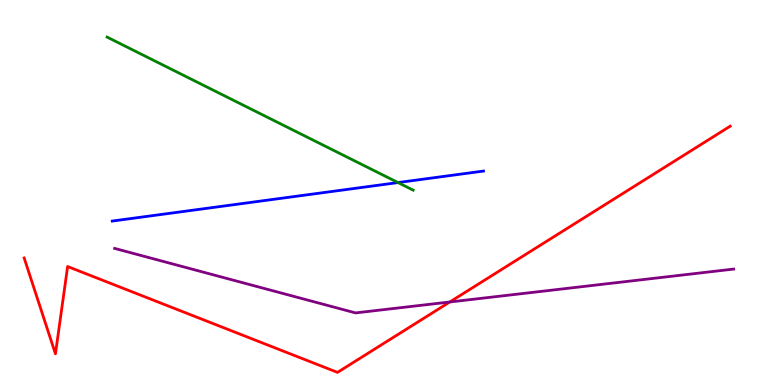[{'lines': ['blue', 'red'], 'intersections': []}, {'lines': ['green', 'red'], 'intersections': []}, {'lines': ['purple', 'red'], 'intersections': [{'x': 5.8, 'y': 2.16}]}, {'lines': ['blue', 'green'], 'intersections': [{'x': 5.14, 'y': 5.26}]}, {'lines': ['blue', 'purple'], 'intersections': []}, {'lines': ['green', 'purple'], 'intersections': []}]